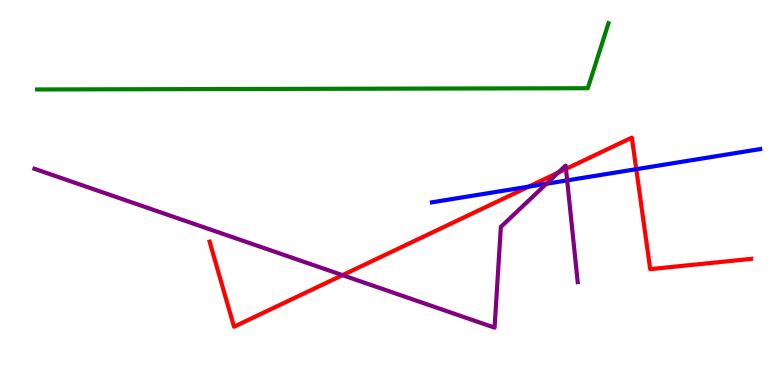[{'lines': ['blue', 'red'], 'intersections': [{'x': 6.82, 'y': 5.15}, {'x': 8.21, 'y': 5.61}]}, {'lines': ['green', 'red'], 'intersections': []}, {'lines': ['purple', 'red'], 'intersections': [{'x': 4.42, 'y': 2.85}, {'x': 7.2, 'y': 5.52}, {'x': 7.3, 'y': 5.61}]}, {'lines': ['blue', 'green'], 'intersections': []}, {'lines': ['blue', 'purple'], 'intersections': [{'x': 7.05, 'y': 5.23}, {'x': 7.32, 'y': 5.31}]}, {'lines': ['green', 'purple'], 'intersections': []}]